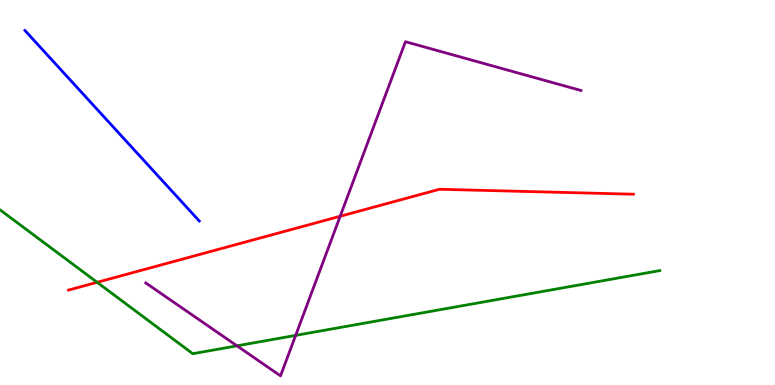[{'lines': ['blue', 'red'], 'intersections': []}, {'lines': ['green', 'red'], 'intersections': [{'x': 1.25, 'y': 2.67}]}, {'lines': ['purple', 'red'], 'intersections': [{'x': 4.39, 'y': 4.38}]}, {'lines': ['blue', 'green'], 'intersections': []}, {'lines': ['blue', 'purple'], 'intersections': []}, {'lines': ['green', 'purple'], 'intersections': [{'x': 3.06, 'y': 1.02}, {'x': 3.81, 'y': 1.29}]}]